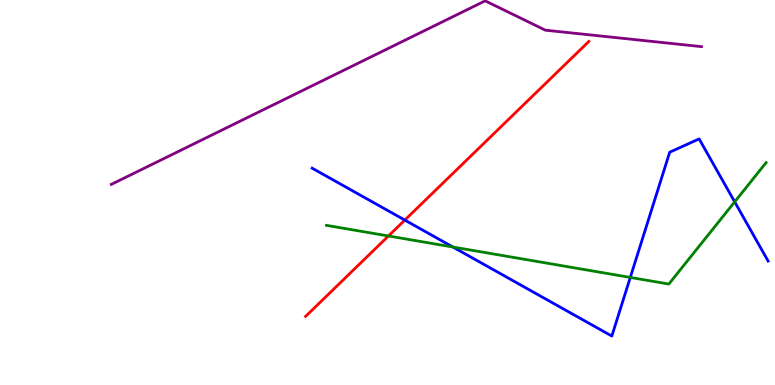[{'lines': ['blue', 'red'], 'intersections': [{'x': 5.22, 'y': 4.28}]}, {'lines': ['green', 'red'], 'intersections': [{'x': 5.01, 'y': 3.87}]}, {'lines': ['purple', 'red'], 'intersections': []}, {'lines': ['blue', 'green'], 'intersections': [{'x': 5.84, 'y': 3.58}, {'x': 8.13, 'y': 2.79}, {'x': 9.48, 'y': 4.76}]}, {'lines': ['blue', 'purple'], 'intersections': []}, {'lines': ['green', 'purple'], 'intersections': []}]